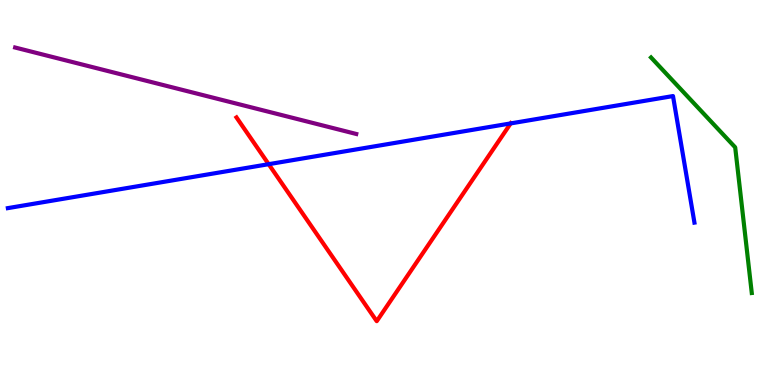[{'lines': ['blue', 'red'], 'intersections': [{'x': 3.47, 'y': 5.74}, {'x': 6.59, 'y': 6.79}]}, {'lines': ['green', 'red'], 'intersections': []}, {'lines': ['purple', 'red'], 'intersections': []}, {'lines': ['blue', 'green'], 'intersections': []}, {'lines': ['blue', 'purple'], 'intersections': []}, {'lines': ['green', 'purple'], 'intersections': []}]